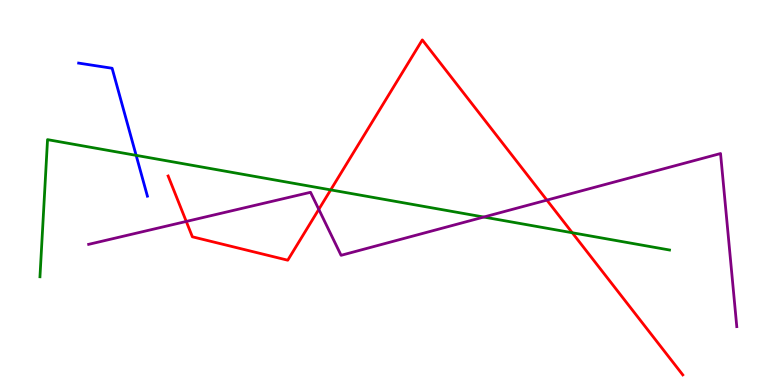[{'lines': ['blue', 'red'], 'intersections': []}, {'lines': ['green', 'red'], 'intersections': [{'x': 4.27, 'y': 5.07}, {'x': 7.38, 'y': 3.95}]}, {'lines': ['purple', 'red'], 'intersections': [{'x': 2.4, 'y': 4.25}, {'x': 4.11, 'y': 4.56}, {'x': 7.06, 'y': 4.8}]}, {'lines': ['blue', 'green'], 'intersections': [{'x': 1.76, 'y': 5.96}]}, {'lines': ['blue', 'purple'], 'intersections': []}, {'lines': ['green', 'purple'], 'intersections': [{'x': 6.24, 'y': 4.36}]}]